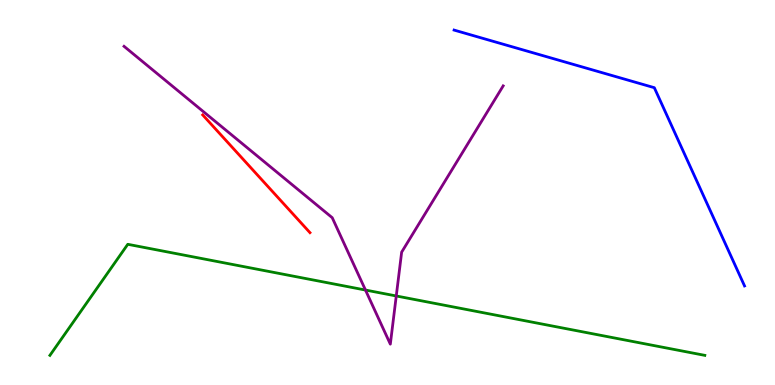[{'lines': ['blue', 'red'], 'intersections': []}, {'lines': ['green', 'red'], 'intersections': []}, {'lines': ['purple', 'red'], 'intersections': []}, {'lines': ['blue', 'green'], 'intersections': []}, {'lines': ['blue', 'purple'], 'intersections': []}, {'lines': ['green', 'purple'], 'intersections': [{'x': 4.72, 'y': 2.47}, {'x': 5.11, 'y': 2.31}]}]